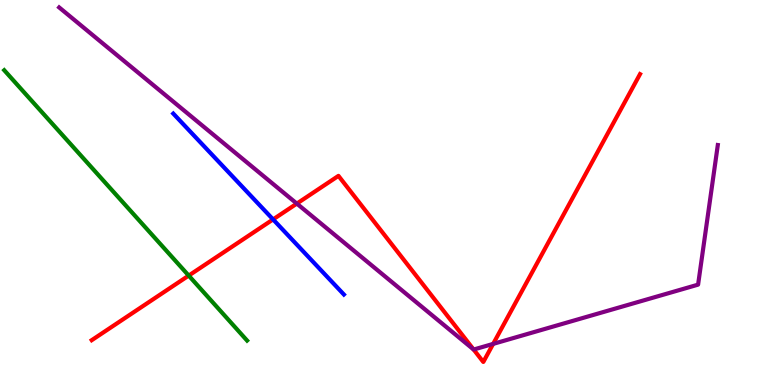[{'lines': ['blue', 'red'], 'intersections': [{'x': 3.52, 'y': 4.3}]}, {'lines': ['green', 'red'], 'intersections': [{'x': 2.44, 'y': 2.84}]}, {'lines': ['purple', 'red'], 'intersections': [{'x': 3.83, 'y': 4.71}, {'x': 6.11, 'y': 0.921}, {'x': 6.36, 'y': 1.07}]}, {'lines': ['blue', 'green'], 'intersections': []}, {'lines': ['blue', 'purple'], 'intersections': []}, {'lines': ['green', 'purple'], 'intersections': []}]